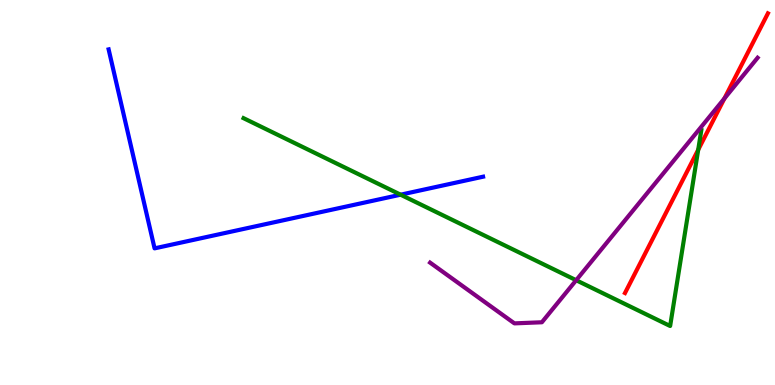[{'lines': ['blue', 'red'], 'intersections': []}, {'lines': ['green', 'red'], 'intersections': [{'x': 9.01, 'y': 6.11}]}, {'lines': ['purple', 'red'], 'intersections': [{'x': 9.35, 'y': 7.44}]}, {'lines': ['blue', 'green'], 'intersections': [{'x': 5.17, 'y': 4.94}]}, {'lines': ['blue', 'purple'], 'intersections': []}, {'lines': ['green', 'purple'], 'intersections': [{'x': 7.43, 'y': 2.72}]}]